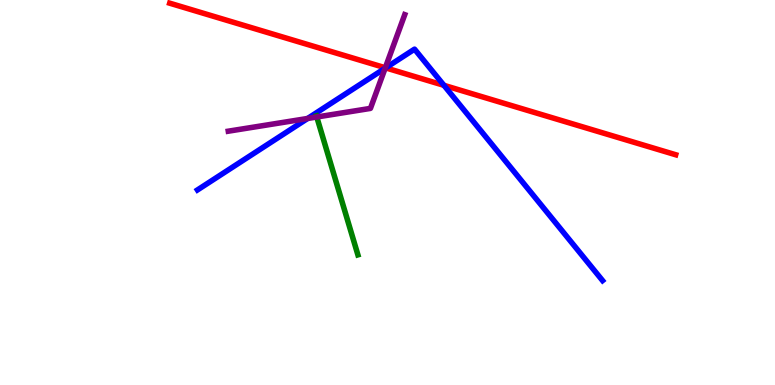[{'lines': ['blue', 'red'], 'intersections': [{'x': 4.98, 'y': 8.24}, {'x': 5.73, 'y': 7.78}]}, {'lines': ['green', 'red'], 'intersections': []}, {'lines': ['purple', 'red'], 'intersections': [{'x': 4.97, 'y': 8.24}]}, {'lines': ['blue', 'green'], 'intersections': []}, {'lines': ['blue', 'purple'], 'intersections': [{'x': 3.97, 'y': 6.92}, {'x': 4.97, 'y': 8.23}]}, {'lines': ['green', 'purple'], 'intersections': [{'x': 4.09, 'y': 6.96}]}]